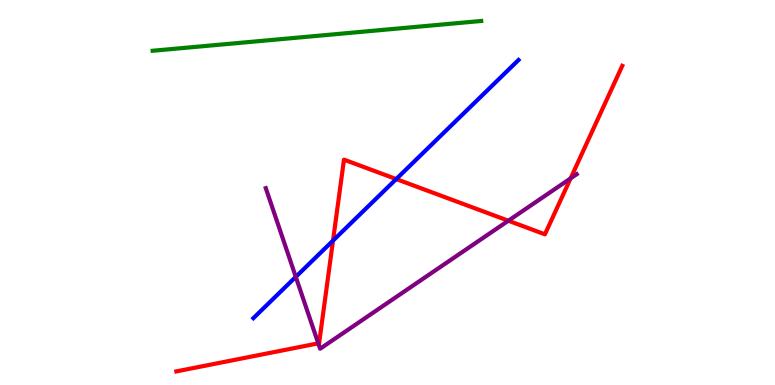[{'lines': ['blue', 'red'], 'intersections': [{'x': 4.3, 'y': 3.75}, {'x': 5.11, 'y': 5.35}]}, {'lines': ['green', 'red'], 'intersections': []}, {'lines': ['purple', 'red'], 'intersections': [{'x': 4.11, 'y': 1.08}, {'x': 6.56, 'y': 4.27}, {'x': 7.36, 'y': 5.37}]}, {'lines': ['blue', 'green'], 'intersections': []}, {'lines': ['blue', 'purple'], 'intersections': [{'x': 3.82, 'y': 2.81}]}, {'lines': ['green', 'purple'], 'intersections': []}]